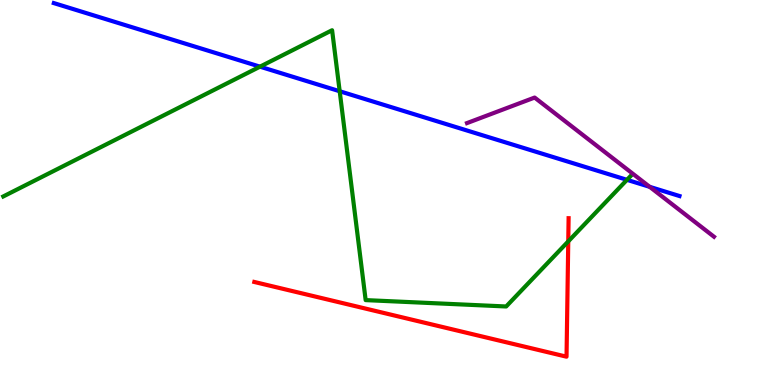[{'lines': ['blue', 'red'], 'intersections': []}, {'lines': ['green', 'red'], 'intersections': [{'x': 7.33, 'y': 3.73}]}, {'lines': ['purple', 'red'], 'intersections': []}, {'lines': ['blue', 'green'], 'intersections': [{'x': 3.35, 'y': 8.27}, {'x': 4.38, 'y': 7.63}, {'x': 8.09, 'y': 5.33}]}, {'lines': ['blue', 'purple'], 'intersections': [{'x': 8.38, 'y': 5.15}]}, {'lines': ['green', 'purple'], 'intersections': []}]